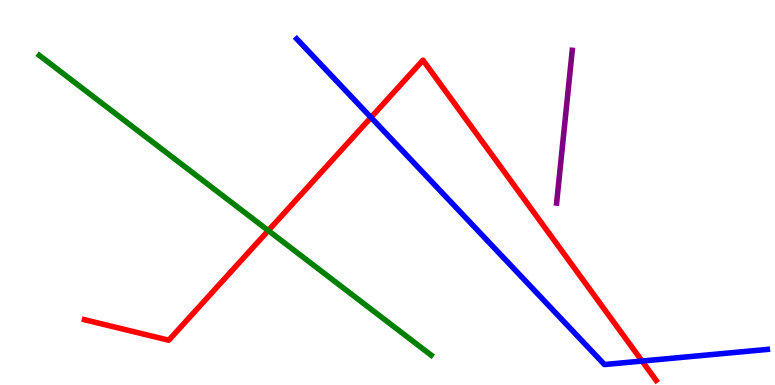[{'lines': ['blue', 'red'], 'intersections': [{'x': 4.79, 'y': 6.95}, {'x': 8.28, 'y': 0.622}]}, {'lines': ['green', 'red'], 'intersections': [{'x': 3.46, 'y': 4.01}]}, {'lines': ['purple', 'red'], 'intersections': []}, {'lines': ['blue', 'green'], 'intersections': []}, {'lines': ['blue', 'purple'], 'intersections': []}, {'lines': ['green', 'purple'], 'intersections': []}]